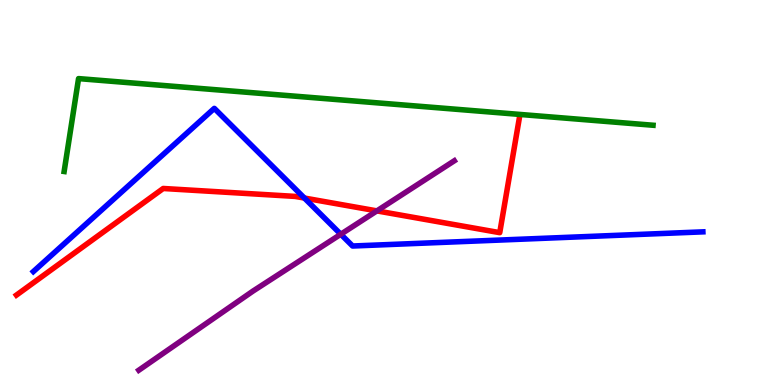[{'lines': ['blue', 'red'], 'intersections': [{'x': 3.93, 'y': 4.86}]}, {'lines': ['green', 'red'], 'intersections': []}, {'lines': ['purple', 'red'], 'intersections': [{'x': 4.86, 'y': 4.52}]}, {'lines': ['blue', 'green'], 'intersections': []}, {'lines': ['blue', 'purple'], 'intersections': [{'x': 4.4, 'y': 3.92}]}, {'lines': ['green', 'purple'], 'intersections': []}]